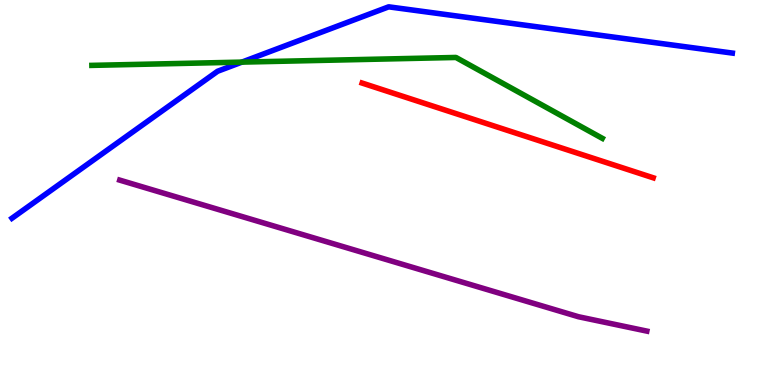[{'lines': ['blue', 'red'], 'intersections': []}, {'lines': ['green', 'red'], 'intersections': []}, {'lines': ['purple', 'red'], 'intersections': []}, {'lines': ['blue', 'green'], 'intersections': [{'x': 3.12, 'y': 8.39}]}, {'lines': ['blue', 'purple'], 'intersections': []}, {'lines': ['green', 'purple'], 'intersections': []}]